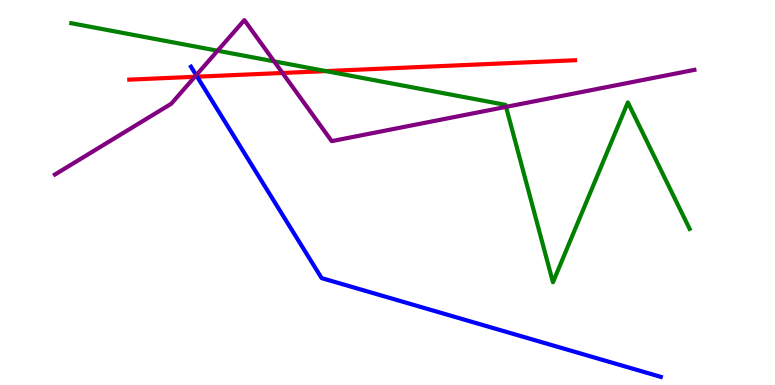[{'lines': ['blue', 'red'], 'intersections': [{'x': 2.54, 'y': 8.01}]}, {'lines': ['green', 'red'], 'intersections': [{'x': 4.21, 'y': 8.15}]}, {'lines': ['purple', 'red'], 'intersections': [{'x': 2.51, 'y': 8.01}, {'x': 3.65, 'y': 8.1}]}, {'lines': ['blue', 'green'], 'intersections': []}, {'lines': ['blue', 'purple'], 'intersections': [{'x': 2.53, 'y': 8.05}]}, {'lines': ['green', 'purple'], 'intersections': [{'x': 2.81, 'y': 8.68}, {'x': 3.54, 'y': 8.41}, {'x': 6.53, 'y': 7.22}]}]